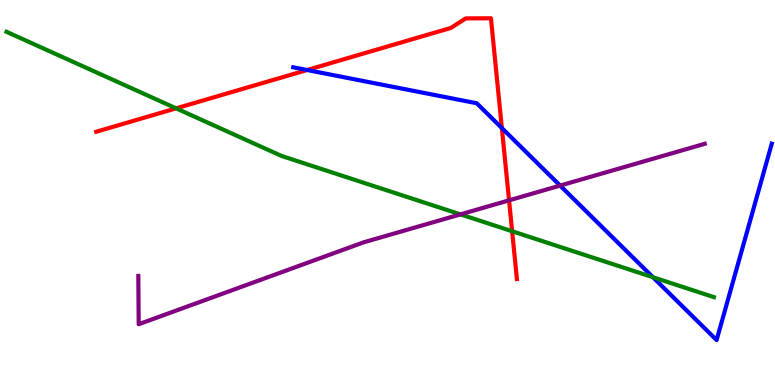[{'lines': ['blue', 'red'], 'intersections': [{'x': 3.96, 'y': 8.18}, {'x': 6.48, 'y': 6.67}]}, {'lines': ['green', 'red'], 'intersections': [{'x': 2.27, 'y': 7.19}, {'x': 6.61, 'y': 3.99}]}, {'lines': ['purple', 'red'], 'intersections': [{'x': 6.57, 'y': 4.8}]}, {'lines': ['blue', 'green'], 'intersections': [{'x': 8.43, 'y': 2.8}]}, {'lines': ['blue', 'purple'], 'intersections': [{'x': 7.23, 'y': 5.18}]}, {'lines': ['green', 'purple'], 'intersections': [{'x': 5.94, 'y': 4.43}]}]